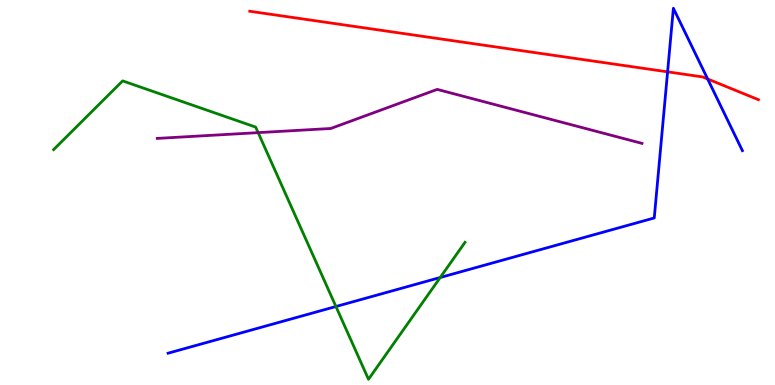[{'lines': ['blue', 'red'], 'intersections': [{'x': 8.61, 'y': 8.13}, {'x': 9.13, 'y': 7.95}]}, {'lines': ['green', 'red'], 'intersections': []}, {'lines': ['purple', 'red'], 'intersections': []}, {'lines': ['blue', 'green'], 'intersections': [{'x': 4.33, 'y': 2.04}, {'x': 5.68, 'y': 2.79}]}, {'lines': ['blue', 'purple'], 'intersections': []}, {'lines': ['green', 'purple'], 'intersections': [{'x': 3.33, 'y': 6.55}]}]